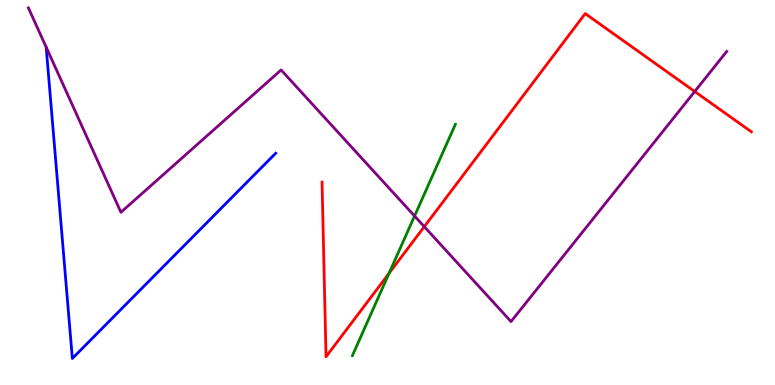[{'lines': ['blue', 'red'], 'intersections': []}, {'lines': ['green', 'red'], 'intersections': [{'x': 5.02, 'y': 2.9}]}, {'lines': ['purple', 'red'], 'intersections': [{'x': 5.47, 'y': 4.11}, {'x': 8.96, 'y': 7.62}]}, {'lines': ['blue', 'green'], 'intersections': []}, {'lines': ['blue', 'purple'], 'intersections': []}, {'lines': ['green', 'purple'], 'intersections': [{'x': 5.35, 'y': 4.39}]}]